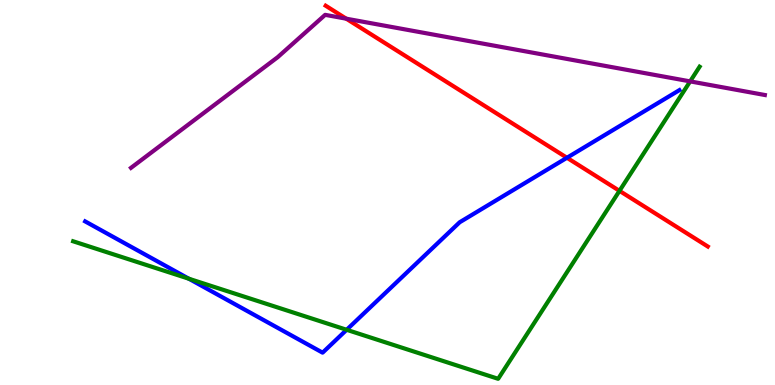[{'lines': ['blue', 'red'], 'intersections': [{'x': 7.32, 'y': 5.9}]}, {'lines': ['green', 'red'], 'intersections': [{'x': 7.99, 'y': 5.04}]}, {'lines': ['purple', 'red'], 'intersections': [{'x': 4.47, 'y': 9.51}]}, {'lines': ['blue', 'green'], 'intersections': [{'x': 2.44, 'y': 2.76}, {'x': 4.47, 'y': 1.43}]}, {'lines': ['blue', 'purple'], 'intersections': []}, {'lines': ['green', 'purple'], 'intersections': [{'x': 8.91, 'y': 7.89}]}]